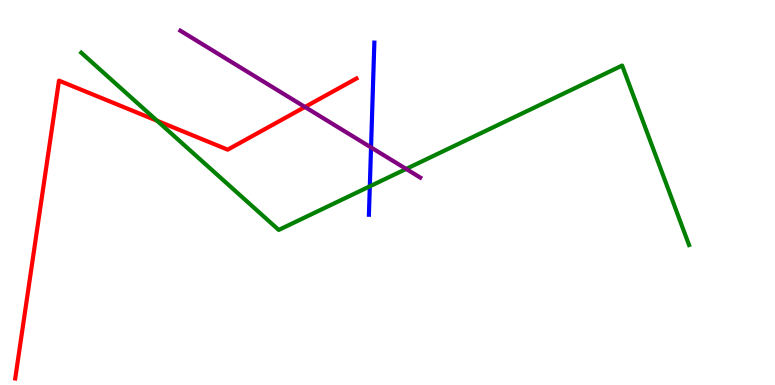[{'lines': ['blue', 'red'], 'intersections': []}, {'lines': ['green', 'red'], 'intersections': [{'x': 2.03, 'y': 6.86}]}, {'lines': ['purple', 'red'], 'intersections': [{'x': 3.93, 'y': 7.22}]}, {'lines': ['blue', 'green'], 'intersections': [{'x': 4.77, 'y': 5.16}]}, {'lines': ['blue', 'purple'], 'intersections': [{'x': 4.79, 'y': 6.17}]}, {'lines': ['green', 'purple'], 'intersections': [{'x': 5.24, 'y': 5.61}]}]